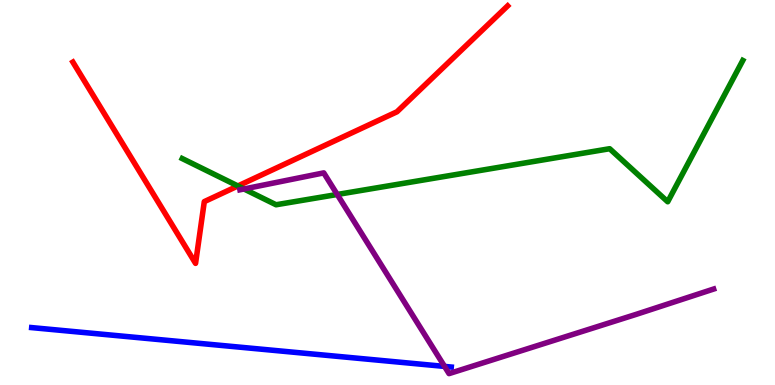[{'lines': ['blue', 'red'], 'intersections': []}, {'lines': ['green', 'red'], 'intersections': [{'x': 3.07, 'y': 5.17}]}, {'lines': ['purple', 'red'], 'intersections': []}, {'lines': ['blue', 'green'], 'intersections': []}, {'lines': ['blue', 'purple'], 'intersections': [{'x': 5.74, 'y': 0.483}]}, {'lines': ['green', 'purple'], 'intersections': [{'x': 3.15, 'y': 5.09}, {'x': 4.35, 'y': 4.95}]}]